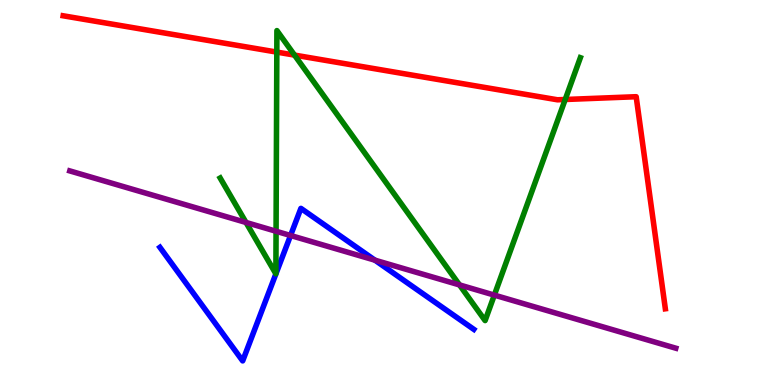[{'lines': ['blue', 'red'], 'intersections': []}, {'lines': ['green', 'red'], 'intersections': [{'x': 3.57, 'y': 8.65}, {'x': 3.8, 'y': 8.57}, {'x': 7.29, 'y': 7.42}]}, {'lines': ['purple', 'red'], 'intersections': []}, {'lines': ['blue', 'green'], 'intersections': []}, {'lines': ['blue', 'purple'], 'intersections': [{'x': 3.75, 'y': 3.88}, {'x': 4.84, 'y': 3.24}]}, {'lines': ['green', 'purple'], 'intersections': [{'x': 3.17, 'y': 4.22}, {'x': 3.56, 'y': 3.99}, {'x': 5.93, 'y': 2.6}, {'x': 6.38, 'y': 2.33}]}]